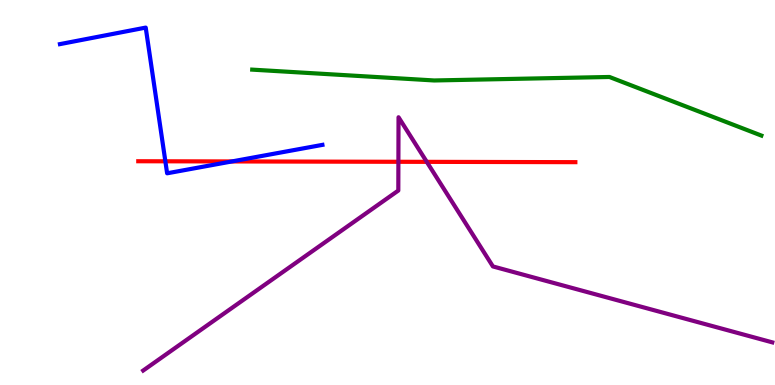[{'lines': ['blue', 'red'], 'intersections': [{'x': 2.13, 'y': 5.81}, {'x': 2.99, 'y': 5.81}]}, {'lines': ['green', 'red'], 'intersections': []}, {'lines': ['purple', 'red'], 'intersections': [{'x': 5.14, 'y': 5.8}, {'x': 5.51, 'y': 5.8}]}, {'lines': ['blue', 'green'], 'intersections': []}, {'lines': ['blue', 'purple'], 'intersections': []}, {'lines': ['green', 'purple'], 'intersections': []}]